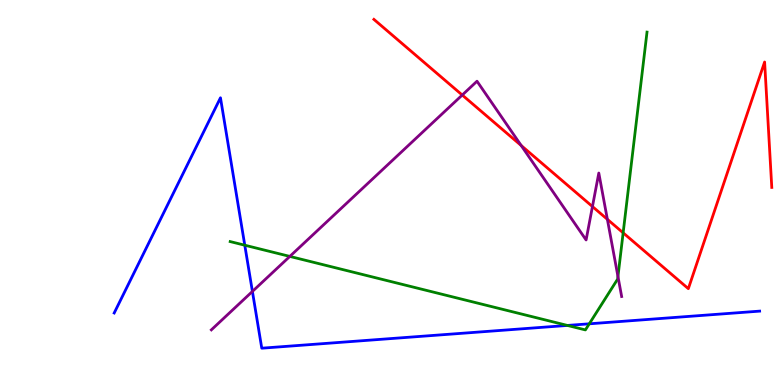[{'lines': ['blue', 'red'], 'intersections': []}, {'lines': ['green', 'red'], 'intersections': [{'x': 8.04, 'y': 3.95}]}, {'lines': ['purple', 'red'], 'intersections': [{'x': 5.96, 'y': 7.53}, {'x': 6.72, 'y': 6.22}, {'x': 7.64, 'y': 4.64}, {'x': 7.84, 'y': 4.3}]}, {'lines': ['blue', 'green'], 'intersections': [{'x': 3.16, 'y': 3.63}, {'x': 7.32, 'y': 1.55}, {'x': 7.6, 'y': 1.59}]}, {'lines': ['blue', 'purple'], 'intersections': [{'x': 3.26, 'y': 2.43}]}, {'lines': ['green', 'purple'], 'intersections': [{'x': 3.74, 'y': 3.34}, {'x': 7.97, 'y': 2.82}]}]